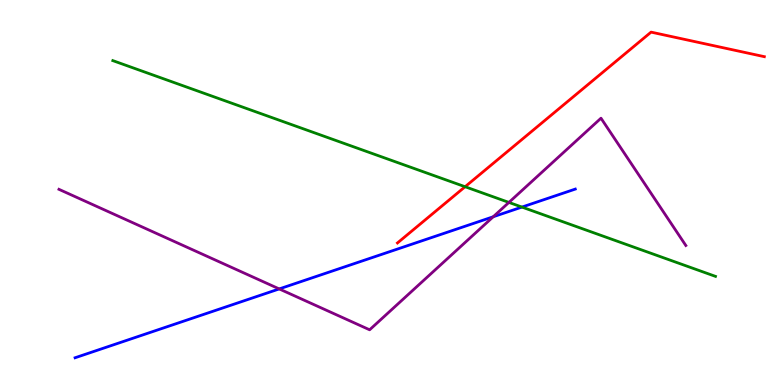[{'lines': ['blue', 'red'], 'intersections': []}, {'lines': ['green', 'red'], 'intersections': [{'x': 6.0, 'y': 5.15}]}, {'lines': ['purple', 'red'], 'intersections': []}, {'lines': ['blue', 'green'], 'intersections': [{'x': 6.73, 'y': 4.62}]}, {'lines': ['blue', 'purple'], 'intersections': [{'x': 3.6, 'y': 2.5}, {'x': 6.36, 'y': 4.37}]}, {'lines': ['green', 'purple'], 'intersections': [{'x': 6.57, 'y': 4.74}]}]